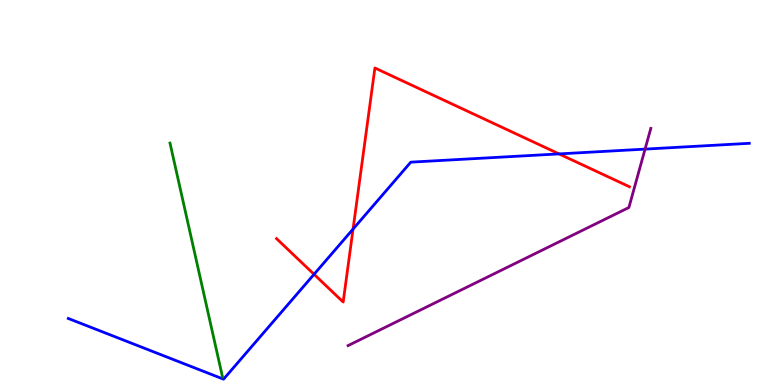[{'lines': ['blue', 'red'], 'intersections': [{'x': 4.05, 'y': 2.88}, {'x': 4.56, 'y': 4.05}, {'x': 7.21, 'y': 6.0}]}, {'lines': ['green', 'red'], 'intersections': []}, {'lines': ['purple', 'red'], 'intersections': []}, {'lines': ['blue', 'green'], 'intersections': []}, {'lines': ['blue', 'purple'], 'intersections': [{'x': 8.32, 'y': 6.13}]}, {'lines': ['green', 'purple'], 'intersections': []}]